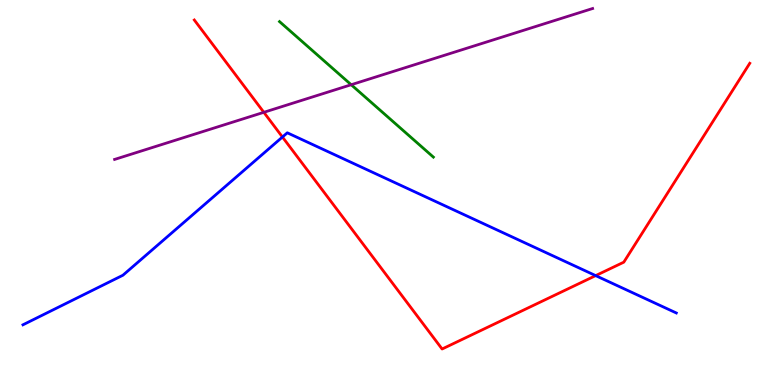[{'lines': ['blue', 'red'], 'intersections': [{'x': 3.64, 'y': 6.44}, {'x': 7.69, 'y': 2.84}]}, {'lines': ['green', 'red'], 'intersections': []}, {'lines': ['purple', 'red'], 'intersections': [{'x': 3.4, 'y': 7.08}]}, {'lines': ['blue', 'green'], 'intersections': []}, {'lines': ['blue', 'purple'], 'intersections': []}, {'lines': ['green', 'purple'], 'intersections': [{'x': 4.53, 'y': 7.8}]}]